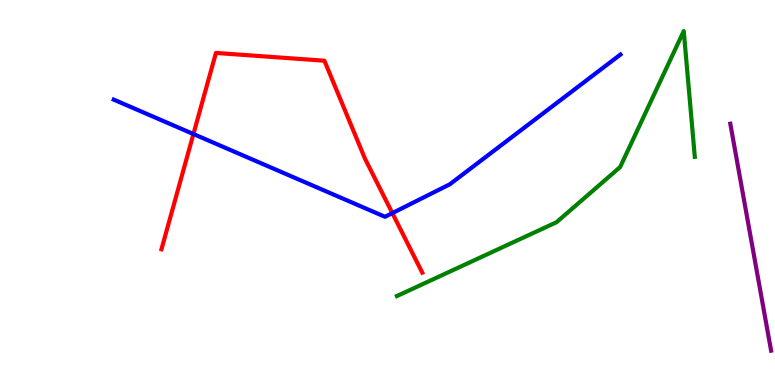[{'lines': ['blue', 'red'], 'intersections': [{'x': 2.5, 'y': 6.52}, {'x': 5.06, 'y': 4.46}]}, {'lines': ['green', 'red'], 'intersections': []}, {'lines': ['purple', 'red'], 'intersections': []}, {'lines': ['blue', 'green'], 'intersections': []}, {'lines': ['blue', 'purple'], 'intersections': []}, {'lines': ['green', 'purple'], 'intersections': []}]